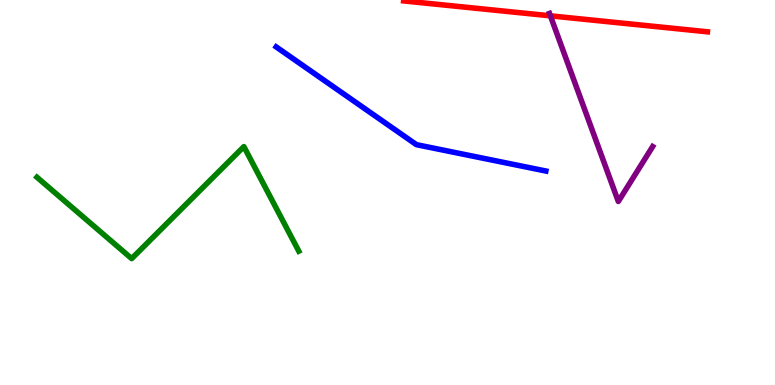[{'lines': ['blue', 'red'], 'intersections': []}, {'lines': ['green', 'red'], 'intersections': []}, {'lines': ['purple', 'red'], 'intersections': [{'x': 7.1, 'y': 9.59}]}, {'lines': ['blue', 'green'], 'intersections': []}, {'lines': ['blue', 'purple'], 'intersections': []}, {'lines': ['green', 'purple'], 'intersections': []}]